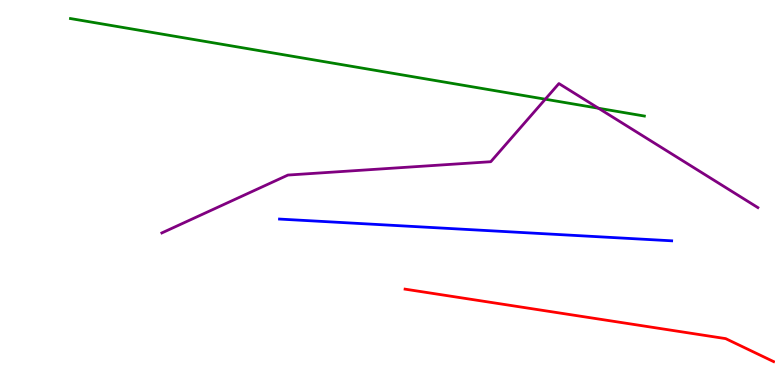[{'lines': ['blue', 'red'], 'intersections': []}, {'lines': ['green', 'red'], 'intersections': []}, {'lines': ['purple', 'red'], 'intersections': []}, {'lines': ['blue', 'green'], 'intersections': []}, {'lines': ['blue', 'purple'], 'intersections': []}, {'lines': ['green', 'purple'], 'intersections': [{'x': 7.04, 'y': 7.42}, {'x': 7.72, 'y': 7.19}]}]